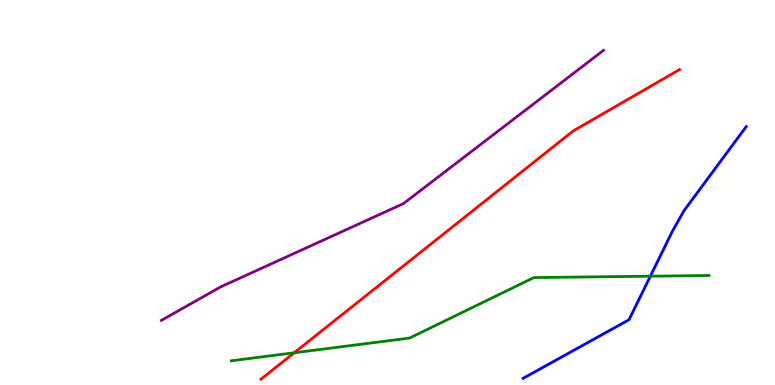[{'lines': ['blue', 'red'], 'intersections': []}, {'lines': ['green', 'red'], 'intersections': [{'x': 3.8, 'y': 0.837}]}, {'lines': ['purple', 'red'], 'intersections': []}, {'lines': ['blue', 'green'], 'intersections': [{'x': 8.39, 'y': 2.83}]}, {'lines': ['blue', 'purple'], 'intersections': []}, {'lines': ['green', 'purple'], 'intersections': []}]